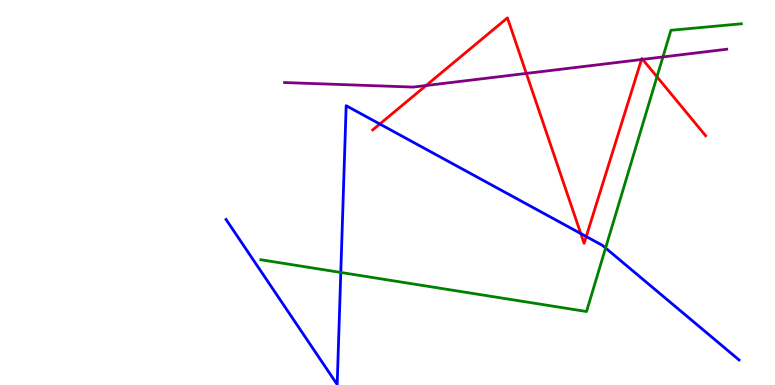[{'lines': ['blue', 'red'], 'intersections': [{'x': 4.9, 'y': 6.78}, {'x': 7.49, 'y': 3.93}, {'x': 7.56, 'y': 3.86}]}, {'lines': ['green', 'red'], 'intersections': [{'x': 8.48, 'y': 8.01}]}, {'lines': ['purple', 'red'], 'intersections': [{'x': 5.5, 'y': 7.78}, {'x': 6.79, 'y': 8.09}, {'x': 8.28, 'y': 8.45}, {'x': 8.29, 'y': 8.46}]}, {'lines': ['blue', 'green'], 'intersections': [{'x': 4.4, 'y': 2.92}, {'x': 7.81, 'y': 3.56}]}, {'lines': ['blue', 'purple'], 'intersections': []}, {'lines': ['green', 'purple'], 'intersections': [{'x': 8.55, 'y': 8.52}]}]